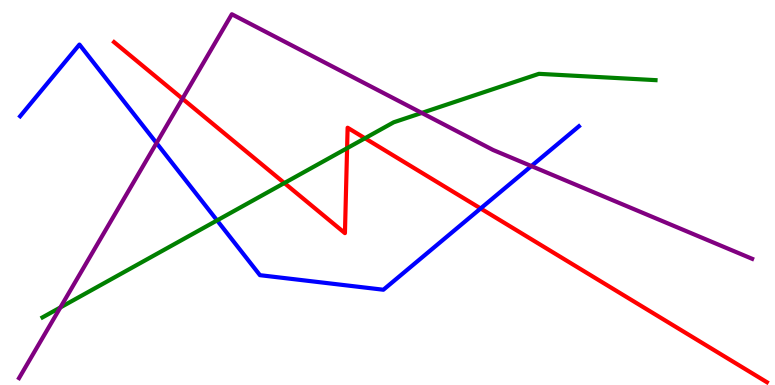[{'lines': ['blue', 'red'], 'intersections': [{'x': 6.2, 'y': 4.59}]}, {'lines': ['green', 'red'], 'intersections': [{'x': 3.67, 'y': 5.25}, {'x': 4.48, 'y': 6.15}, {'x': 4.71, 'y': 6.41}]}, {'lines': ['purple', 'red'], 'intersections': [{'x': 2.35, 'y': 7.44}]}, {'lines': ['blue', 'green'], 'intersections': [{'x': 2.8, 'y': 4.28}]}, {'lines': ['blue', 'purple'], 'intersections': [{'x': 2.02, 'y': 6.28}, {'x': 6.86, 'y': 5.69}]}, {'lines': ['green', 'purple'], 'intersections': [{'x': 0.779, 'y': 2.01}, {'x': 5.44, 'y': 7.07}]}]